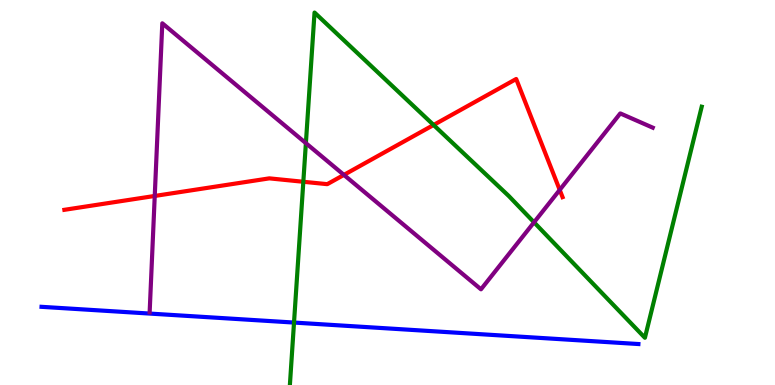[{'lines': ['blue', 'red'], 'intersections': []}, {'lines': ['green', 'red'], 'intersections': [{'x': 3.91, 'y': 5.28}, {'x': 5.59, 'y': 6.75}]}, {'lines': ['purple', 'red'], 'intersections': [{'x': 2.0, 'y': 4.91}, {'x': 4.44, 'y': 5.46}, {'x': 7.22, 'y': 5.07}]}, {'lines': ['blue', 'green'], 'intersections': [{'x': 3.79, 'y': 1.62}]}, {'lines': ['blue', 'purple'], 'intersections': []}, {'lines': ['green', 'purple'], 'intersections': [{'x': 3.95, 'y': 6.28}, {'x': 6.89, 'y': 4.23}]}]